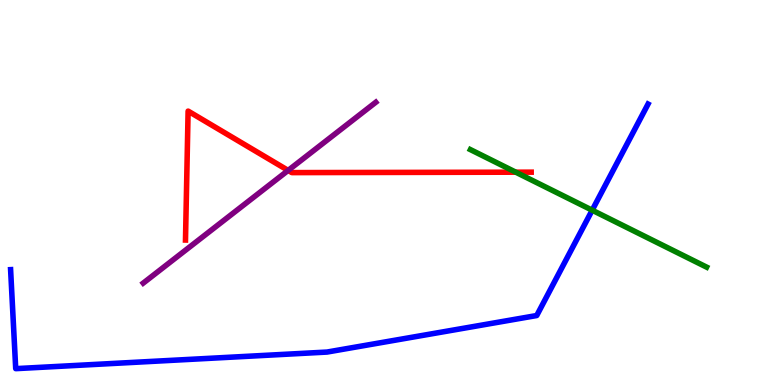[{'lines': ['blue', 'red'], 'intersections': []}, {'lines': ['green', 'red'], 'intersections': [{'x': 6.66, 'y': 5.53}]}, {'lines': ['purple', 'red'], 'intersections': [{'x': 3.72, 'y': 5.57}]}, {'lines': ['blue', 'green'], 'intersections': [{'x': 7.64, 'y': 4.54}]}, {'lines': ['blue', 'purple'], 'intersections': []}, {'lines': ['green', 'purple'], 'intersections': []}]